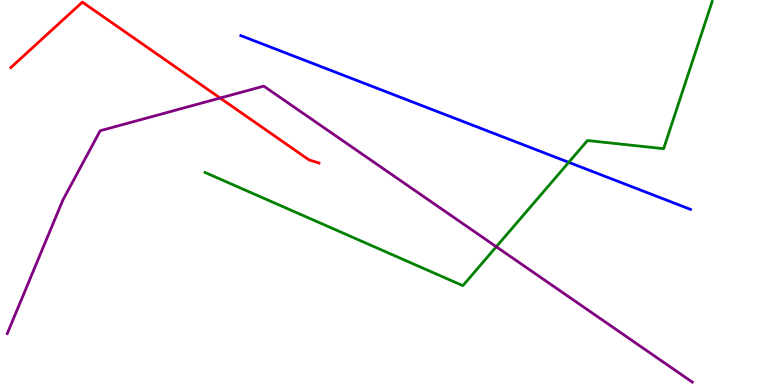[{'lines': ['blue', 'red'], 'intersections': []}, {'lines': ['green', 'red'], 'intersections': []}, {'lines': ['purple', 'red'], 'intersections': [{'x': 2.84, 'y': 7.45}]}, {'lines': ['blue', 'green'], 'intersections': [{'x': 7.34, 'y': 5.78}]}, {'lines': ['blue', 'purple'], 'intersections': []}, {'lines': ['green', 'purple'], 'intersections': [{'x': 6.4, 'y': 3.59}]}]